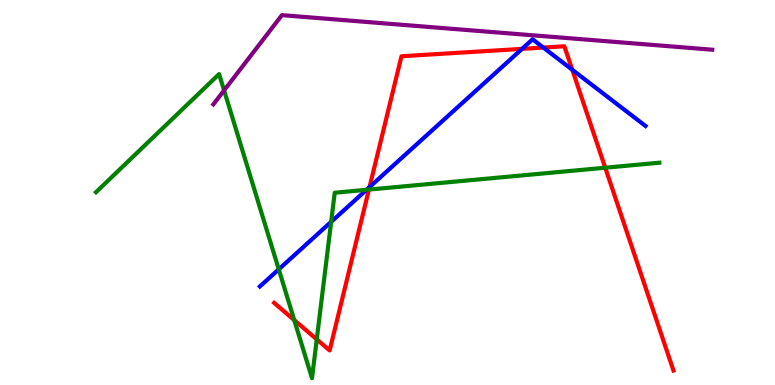[{'lines': ['blue', 'red'], 'intersections': [{'x': 4.77, 'y': 5.14}, {'x': 6.74, 'y': 8.73}, {'x': 7.01, 'y': 8.76}, {'x': 7.38, 'y': 8.19}]}, {'lines': ['green', 'red'], 'intersections': [{'x': 3.8, 'y': 1.69}, {'x': 4.09, 'y': 1.19}, {'x': 4.76, 'y': 5.08}, {'x': 7.81, 'y': 5.64}]}, {'lines': ['purple', 'red'], 'intersections': []}, {'lines': ['blue', 'green'], 'intersections': [{'x': 3.6, 'y': 3.0}, {'x': 4.27, 'y': 4.24}, {'x': 4.73, 'y': 5.07}]}, {'lines': ['blue', 'purple'], 'intersections': []}, {'lines': ['green', 'purple'], 'intersections': [{'x': 2.89, 'y': 7.65}]}]